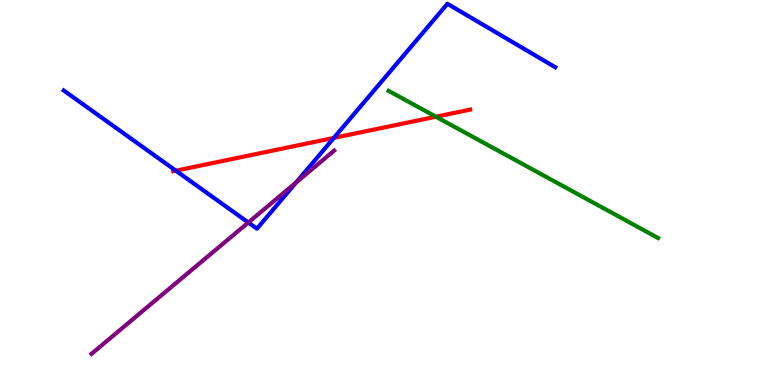[{'lines': ['blue', 'red'], 'intersections': [{'x': 2.27, 'y': 5.57}, {'x': 4.31, 'y': 6.42}]}, {'lines': ['green', 'red'], 'intersections': [{'x': 5.62, 'y': 6.97}]}, {'lines': ['purple', 'red'], 'intersections': []}, {'lines': ['blue', 'green'], 'intersections': []}, {'lines': ['blue', 'purple'], 'intersections': [{'x': 3.2, 'y': 4.22}, {'x': 3.82, 'y': 5.26}]}, {'lines': ['green', 'purple'], 'intersections': []}]